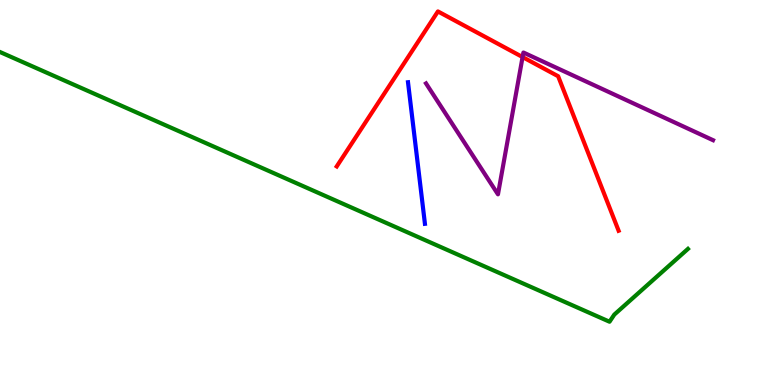[{'lines': ['blue', 'red'], 'intersections': []}, {'lines': ['green', 'red'], 'intersections': []}, {'lines': ['purple', 'red'], 'intersections': [{'x': 6.74, 'y': 8.52}]}, {'lines': ['blue', 'green'], 'intersections': []}, {'lines': ['blue', 'purple'], 'intersections': []}, {'lines': ['green', 'purple'], 'intersections': []}]